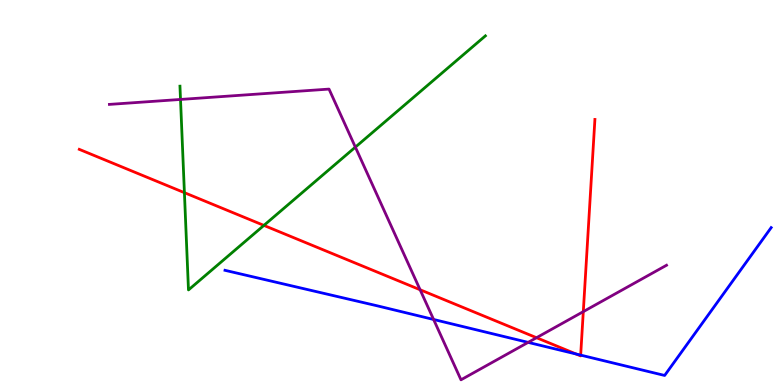[{'lines': ['blue', 'red'], 'intersections': [{'x': 7.43, 'y': 0.805}, {'x': 7.49, 'y': 0.776}]}, {'lines': ['green', 'red'], 'intersections': [{'x': 2.38, 'y': 5.0}, {'x': 3.41, 'y': 4.15}]}, {'lines': ['purple', 'red'], 'intersections': [{'x': 5.42, 'y': 2.47}, {'x': 6.92, 'y': 1.23}, {'x': 7.53, 'y': 1.91}]}, {'lines': ['blue', 'green'], 'intersections': []}, {'lines': ['blue', 'purple'], 'intersections': [{'x': 5.59, 'y': 1.7}, {'x': 6.81, 'y': 1.11}]}, {'lines': ['green', 'purple'], 'intersections': [{'x': 2.33, 'y': 7.42}, {'x': 4.59, 'y': 6.18}]}]